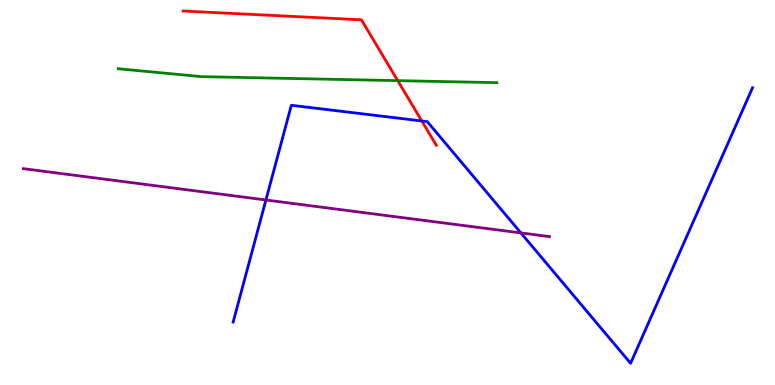[{'lines': ['blue', 'red'], 'intersections': [{'x': 5.44, 'y': 6.86}]}, {'lines': ['green', 'red'], 'intersections': [{'x': 5.13, 'y': 7.91}]}, {'lines': ['purple', 'red'], 'intersections': []}, {'lines': ['blue', 'green'], 'intersections': []}, {'lines': ['blue', 'purple'], 'intersections': [{'x': 3.43, 'y': 4.81}, {'x': 6.72, 'y': 3.95}]}, {'lines': ['green', 'purple'], 'intersections': []}]